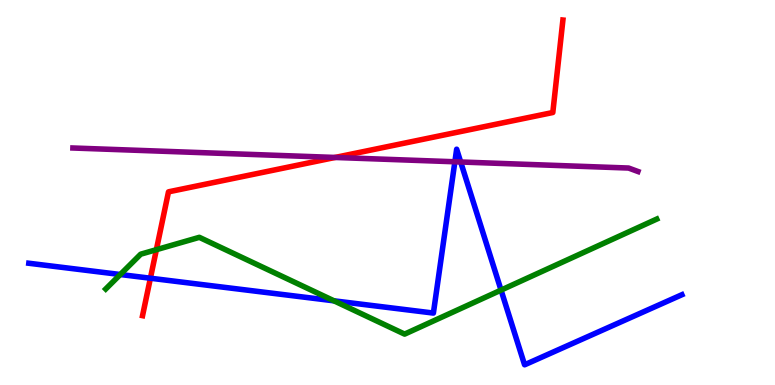[{'lines': ['blue', 'red'], 'intersections': [{'x': 1.94, 'y': 2.77}]}, {'lines': ['green', 'red'], 'intersections': [{'x': 2.02, 'y': 3.51}]}, {'lines': ['purple', 'red'], 'intersections': [{'x': 4.32, 'y': 5.91}]}, {'lines': ['blue', 'green'], 'intersections': [{'x': 1.55, 'y': 2.87}, {'x': 4.31, 'y': 2.19}, {'x': 6.47, 'y': 2.46}]}, {'lines': ['blue', 'purple'], 'intersections': [{'x': 5.87, 'y': 5.8}, {'x': 5.94, 'y': 5.79}]}, {'lines': ['green', 'purple'], 'intersections': []}]